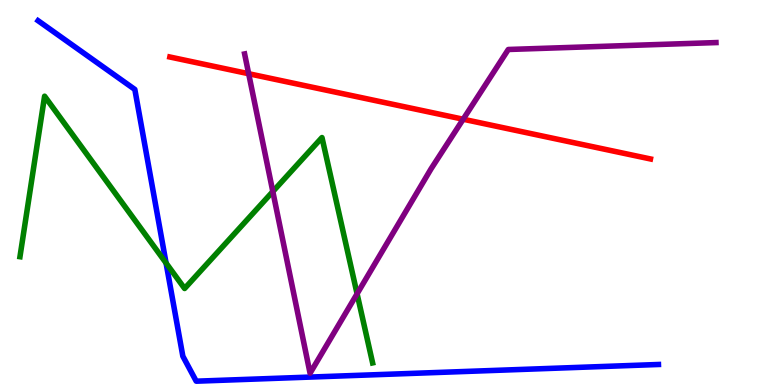[{'lines': ['blue', 'red'], 'intersections': []}, {'lines': ['green', 'red'], 'intersections': []}, {'lines': ['purple', 'red'], 'intersections': [{'x': 3.21, 'y': 8.09}, {'x': 5.98, 'y': 6.9}]}, {'lines': ['blue', 'green'], 'intersections': [{'x': 2.14, 'y': 3.17}]}, {'lines': ['blue', 'purple'], 'intersections': []}, {'lines': ['green', 'purple'], 'intersections': [{'x': 3.52, 'y': 5.02}, {'x': 4.61, 'y': 2.37}]}]